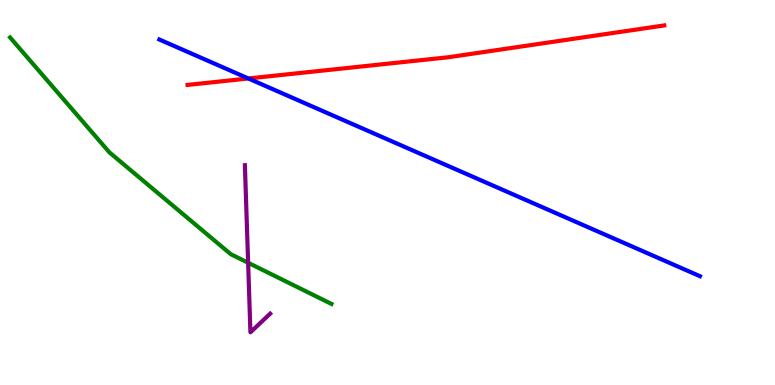[{'lines': ['blue', 'red'], 'intersections': [{'x': 3.2, 'y': 7.96}]}, {'lines': ['green', 'red'], 'intersections': []}, {'lines': ['purple', 'red'], 'intersections': []}, {'lines': ['blue', 'green'], 'intersections': []}, {'lines': ['blue', 'purple'], 'intersections': []}, {'lines': ['green', 'purple'], 'intersections': [{'x': 3.2, 'y': 3.17}]}]